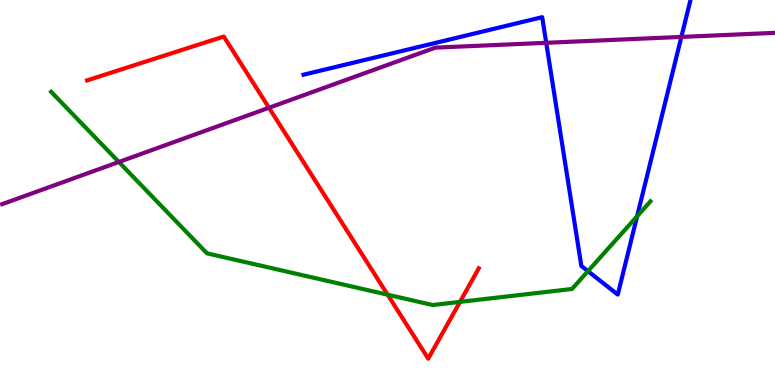[{'lines': ['blue', 'red'], 'intersections': []}, {'lines': ['green', 'red'], 'intersections': [{'x': 5.0, 'y': 2.35}, {'x': 5.94, 'y': 2.16}]}, {'lines': ['purple', 'red'], 'intersections': [{'x': 3.47, 'y': 7.2}]}, {'lines': ['blue', 'green'], 'intersections': [{'x': 7.59, 'y': 2.96}, {'x': 8.22, 'y': 4.38}]}, {'lines': ['blue', 'purple'], 'intersections': [{'x': 7.05, 'y': 8.89}, {'x': 8.79, 'y': 9.04}]}, {'lines': ['green', 'purple'], 'intersections': [{'x': 1.53, 'y': 5.79}]}]